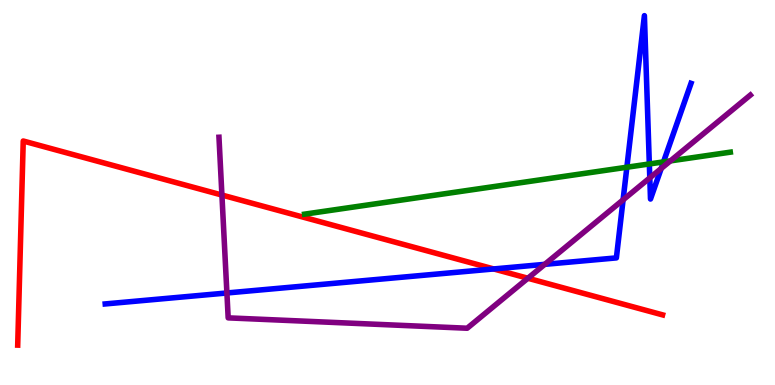[{'lines': ['blue', 'red'], 'intersections': [{'x': 6.37, 'y': 3.01}]}, {'lines': ['green', 'red'], 'intersections': []}, {'lines': ['purple', 'red'], 'intersections': [{'x': 2.86, 'y': 4.93}, {'x': 6.81, 'y': 2.77}]}, {'lines': ['blue', 'green'], 'intersections': [{'x': 8.09, 'y': 5.66}, {'x': 8.38, 'y': 5.74}, {'x': 8.56, 'y': 5.79}]}, {'lines': ['blue', 'purple'], 'intersections': [{'x': 2.93, 'y': 2.39}, {'x': 7.03, 'y': 3.13}, {'x': 8.04, 'y': 4.81}, {'x': 8.38, 'y': 5.38}, {'x': 8.53, 'y': 5.62}]}, {'lines': ['green', 'purple'], 'intersections': [{'x': 8.65, 'y': 5.82}]}]